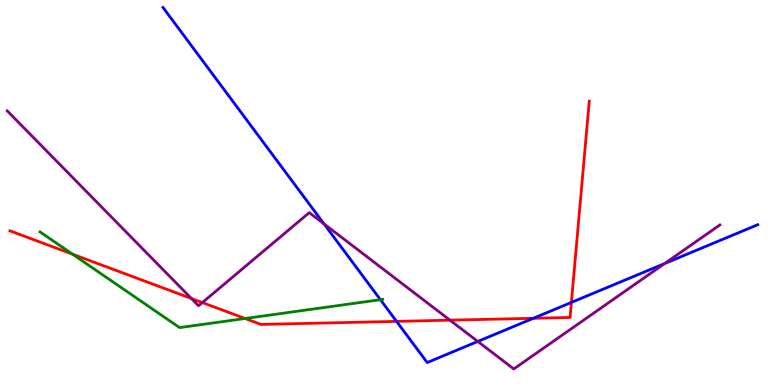[{'lines': ['blue', 'red'], 'intersections': [{'x': 5.12, 'y': 1.65}, {'x': 6.88, 'y': 1.73}, {'x': 7.37, 'y': 2.14}]}, {'lines': ['green', 'red'], 'intersections': [{'x': 0.935, 'y': 3.4}, {'x': 3.16, 'y': 1.73}]}, {'lines': ['purple', 'red'], 'intersections': [{'x': 2.47, 'y': 2.25}, {'x': 2.61, 'y': 2.14}, {'x': 5.81, 'y': 1.68}]}, {'lines': ['blue', 'green'], 'intersections': [{'x': 4.91, 'y': 2.22}]}, {'lines': ['blue', 'purple'], 'intersections': [{'x': 4.18, 'y': 4.19}, {'x': 6.17, 'y': 1.13}, {'x': 8.58, 'y': 3.16}]}, {'lines': ['green', 'purple'], 'intersections': []}]